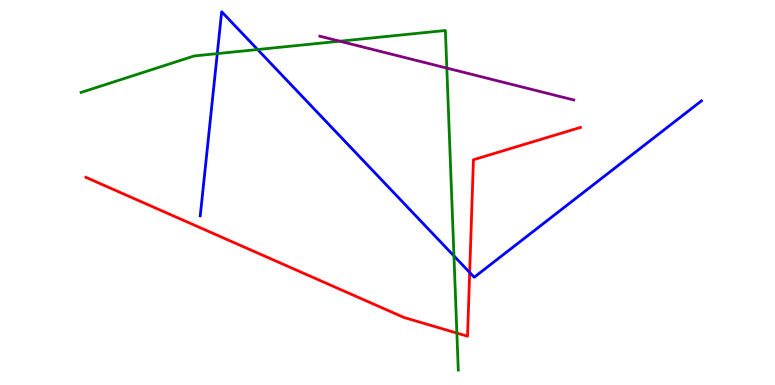[{'lines': ['blue', 'red'], 'intersections': [{'x': 6.06, 'y': 2.92}]}, {'lines': ['green', 'red'], 'intersections': [{'x': 5.9, 'y': 1.35}]}, {'lines': ['purple', 'red'], 'intersections': []}, {'lines': ['blue', 'green'], 'intersections': [{'x': 2.8, 'y': 8.61}, {'x': 3.32, 'y': 8.71}, {'x': 5.86, 'y': 3.35}]}, {'lines': ['blue', 'purple'], 'intersections': []}, {'lines': ['green', 'purple'], 'intersections': [{'x': 4.38, 'y': 8.93}, {'x': 5.77, 'y': 8.23}]}]